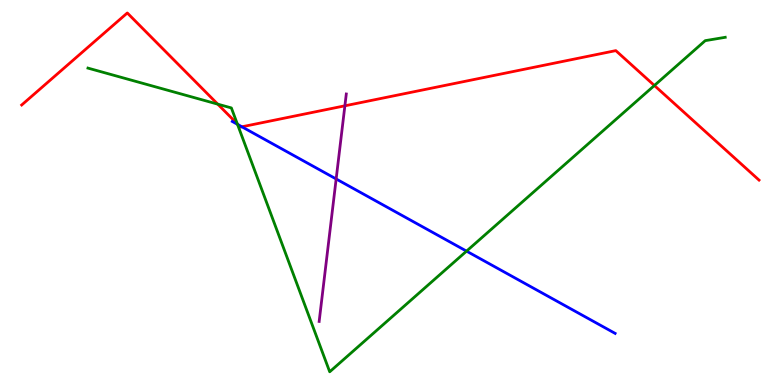[{'lines': ['blue', 'red'], 'intersections': [{'x': 3.07, 'y': 6.76}, {'x': 3.12, 'y': 6.71}]}, {'lines': ['green', 'red'], 'intersections': [{'x': 2.81, 'y': 7.29}, {'x': 3.06, 'y': 6.78}, {'x': 8.44, 'y': 7.78}]}, {'lines': ['purple', 'red'], 'intersections': [{'x': 4.45, 'y': 7.25}]}, {'lines': ['blue', 'green'], 'intersections': [{'x': 3.06, 'y': 6.77}, {'x': 6.02, 'y': 3.48}]}, {'lines': ['blue', 'purple'], 'intersections': [{'x': 4.34, 'y': 5.35}]}, {'lines': ['green', 'purple'], 'intersections': []}]